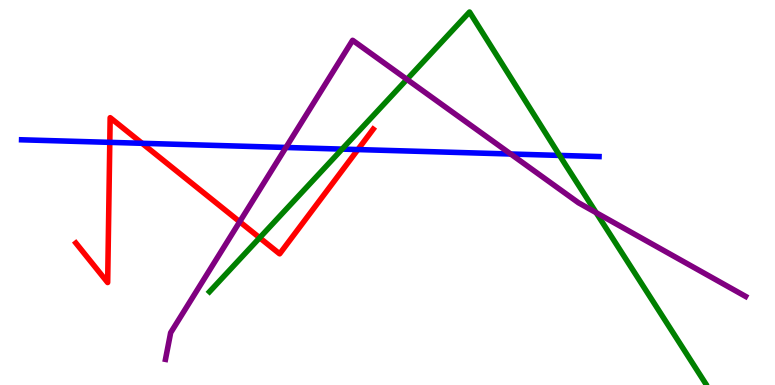[{'lines': ['blue', 'red'], 'intersections': [{'x': 1.42, 'y': 6.3}, {'x': 1.83, 'y': 6.28}, {'x': 4.62, 'y': 6.12}]}, {'lines': ['green', 'red'], 'intersections': [{'x': 3.35, 'y': 3.82}]}, {'lines': ['purple', 'red'], 'intersections': [{'x': 3.09, 'y': 4.24}]}, {'lines': ['blue', 'green'], 'intersections': [{'x': 4.41, 'y': 6.13}, {'x': 7.22, 'y': 5.96}]}, {'lines': ['blue', 'purple'], 'intersections': [{'x': 3.69, 'y': 6.17}, {'x': 6.59, 'y': 6.0}]}, {'lines': ['green', 'purple'], 'intersections': [{'x': 5.25, 'y': 7.94}, {'x': 7.69, 'y': 4.48}]}]